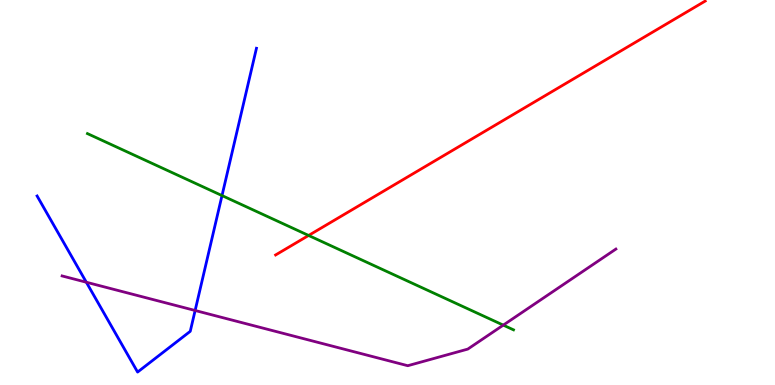[{'lines': ['blue', 'red'], 'intersections': []}, {'lines': ['green', 'red'], 'intersections': [{'x': 3.98, 'y': 3.88}]}, {'lines': ['purple', 'red'], 'intersections': []}, {'lines': ['blue', 'green'], 'intersections': [{'x': 2.86, 'y': 4.92}]}, {'lines': ['blue', 'purple'], 'intersections': [{'x': 1.11, 'y': 2.67}, {'x': 2.52, 'y': 1.94}]}, {'lines': ['green', 'purple'], 'intersections': [{'x': 6.49, 'y': 1.56}]}]